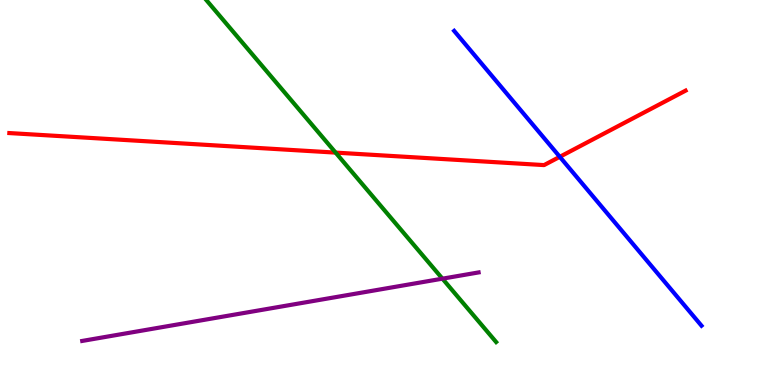[{'lines': ['blue', 'red'], 'intersections': [{'x': 7.22, 'y': 5.93}]}, {'lines': ['green', 'red'], 'intersections': [{'x': 4.33, 'y': 6.04}]}, {'lines': ['purple', 'red'], 'intersections': []}, {'lines': ['blue', 'green'], 'intersections': []}, {'lines': ['blue', 'purple'], 'intersections': []}, {'lines': ['green', 'purple'], 'intersections': [{'x': 5.71, 'y': 2.76}]}]